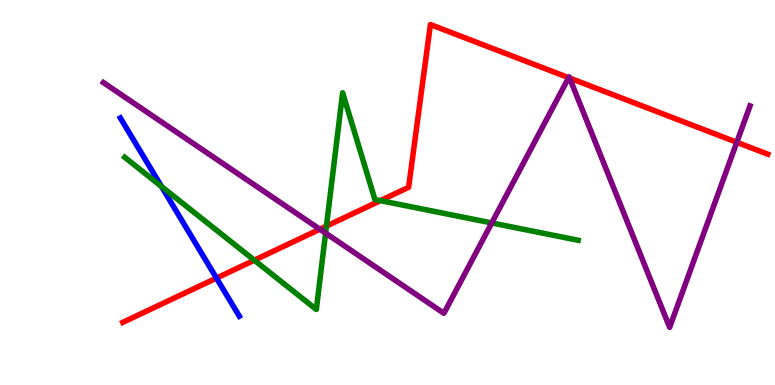[{'lines': ['blue', 'red'], 'intersections': [{'x': 2.79, 'y': 2.78}]}, {'lines': ['green', 'red'], 'intersections': [{'x': 3.28, 'y': 3.24}, {'x': 4.21, 'y': 4.13}, {'x': 4.91, 'y': 4.79}]}, {'lines': ['purple', 'red'], 'intersections': [{'x': 4.13, 'y': 4.05}, {'x': 7.34, 'y': 7.98}, {'x': 7.35, 'y': 7.97}, {'x': 9.51, 'y': 6.3}]}, {'lines': ['blue', 'green'], 'intersections': [{'x': 2.08, 'y': 5.16}]}, {'lines': ['blue', 'purple'], 'intersections': []}, {'lines': ['green', 'purple'], 'intersections': [{'x': 4.2, 'y': 3.94}, {'x': 6.35, 'y': 4.21}]}]